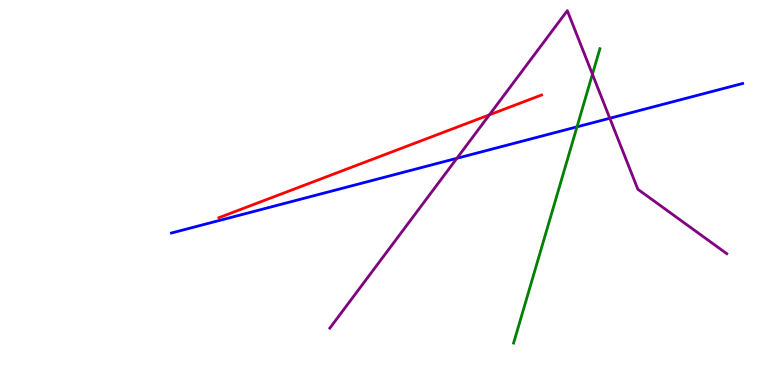[{'lines': ['blue', 'red'], 'intersections': []}, {'lines': ['green', 'red'], 'intersections': []}, {'lines': ['purple', 'red'], 'intersections': [{'x': 6.31, 'y': 7.02}]}, {'lines': ['blue', 'green'], 'intersections': [{'x': 7.45, 'y': 6.71}]}, {'lines': ['blue', 'purple'], 'intersections': [{'x': 5.9, 'y': 5.89}, {'x': 7.87, 'y': 6.93}]}, {'lines': ['green', 'purple'], 'intersections': [{'x': 7.64, 'y': 8.07}]}]